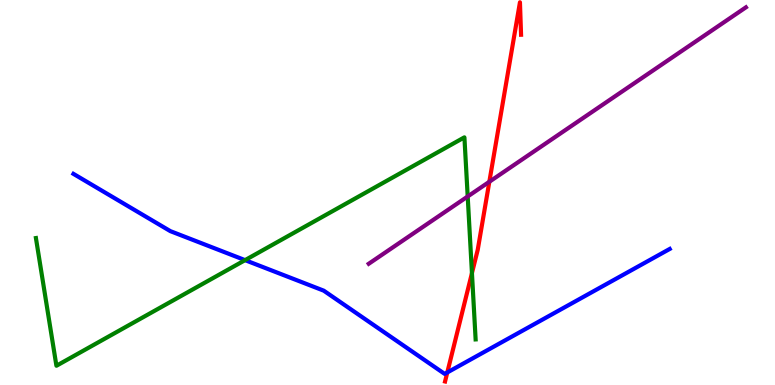[{'lines': ['blue', 'red'], 'intersections': [{'x': 5.77, 'y': 0.326}]}, {'lines': ['green', 'red'], 'intersections': [{'x': 6.09, 'y': 2.91}]}, {'lines': ['purple', 'red'], 'intersections': [{'x': 6.31, 'y': 5.28}]}, {'lines': ['blue', 'green'], 'intersections': [{'x': 3.16, 'y': 3.24}]}, {'lines': ['blue', 'purple'], 'intersections': []}, {'lines': ['green', 'purple'], 'intersections': [{'x': 6.03, 'y': 4.9}]}]